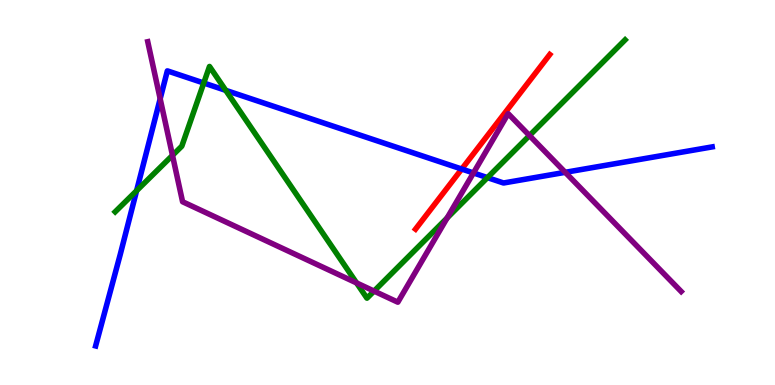[{'lines': ['blue', 'red'], 'intersections': [{'x': 5.96, 'y': 5.61}]}, {'lines': ['green', 'red'], 'intersections': []}, {'lines': ['purple', 'red'], 'intersections': []}, {'lines': ['blue', 'green'], 'intersections': [{'x': 1.76, 'y': 5.05}, {'x': 2.63, 'y': 7.84}, {'x': 2.91, 'y': 7.65}, {'x': 6.29, 'y': 5.39}]}, {'lines': ['blue', 'purple'], 'intersections': [{'x': 2.07, 'y': 7.43}, {'x': 6.11, 'y': 5.51}, {'x': 7.29, 'y': 5.52}]}, {'lines': ['green', 'purple'], 'intersections': [{'x': 2.23, 'y': 5.96}, {'x': 4.6, 'y': 2.65}, {'x': 4.83, 'y': 2.44}, {'x': 5.77, 'y': 4.34}, {'x': 6.83, 'y': 6.48}]}]